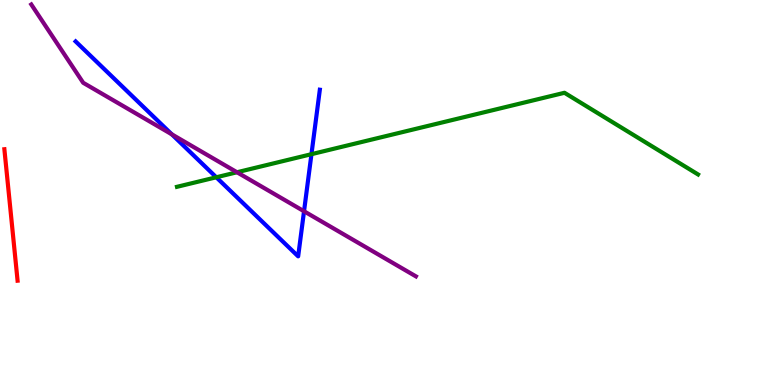[{'lines': ['blue', 'red'], 'intersections': []}, {'lines': ['green', 'red'], 'intersections': []}, {'lines': ['purple', 'red'], 'intersections': []}, {'lines': ['blue', 'green'], 'intersections': [{'x': 2.79, 'y': 5.4}, {'x': 4.02, 'y': 6.0}]}, {'lines': ['blue', 'purple'], 'intersections': [{'x': 2.22, 'y': 6.51}, {'x': 3.92, 'y': 4.51}]}, {'lines': ['green', 'purple'], 'intersections': [{'x': 3.06, 'y': 5.53}]}]